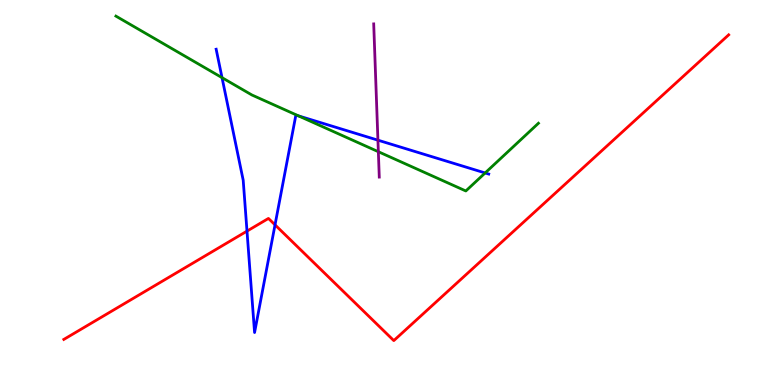[{'lines': ['blue', 'red'], 'intersections': [{'x': 3.19, 'y': 4.0}, {'x': 3.55, 'y': 4.16}]}, {'lines': ['green', 'red'], 'intersections': []}, {'lines': ['purple', 'red'], 'intersections': []}, {'lines': ['blue', 'green'], 'intersections': [{'x': 2.86, 'y': 7.98}, {'x': 3.85, 'y': 6.99}, {'x': 6.26, 'y': 5.51}]}, {'lines': ['blue', 'purple'], 'intersections': [{'x': 4.88, 'y': 6.36}]}, {'lines': ['green', 'purple'], 'intersections': [{'x': 4.88, 'y': 6.06}]}]